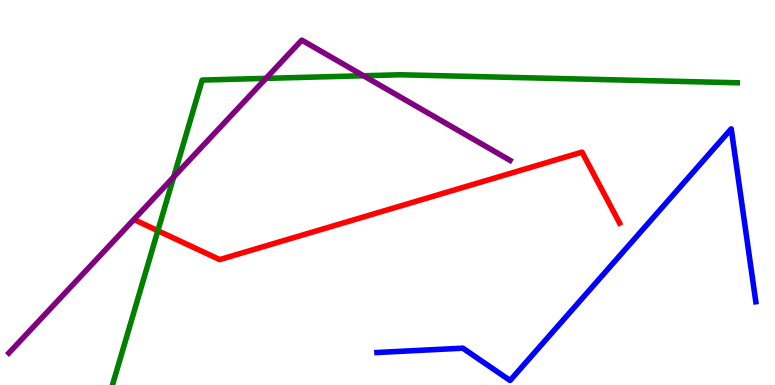[{'lines': ['blue', 'red'], 'intersections': []}, {'lines': ['green', 'red'], 'intersections': [{'x': 2.04, 'y': 4.01}]}, {'lines': ['purple', 'red'], 'intersections': []}, {'lines': ['blue', 'green'], 'intersections': []}, {'lines': ['blue', 'purple'], 'intersections': []}, {'lines': ['green', 'purple'], 'intersections': [{'x': 2.24, 'y': 5.4}, {'x': 3.43, 'y': 7.96}, {'x': 4.69, 'y': 8.03}]}]